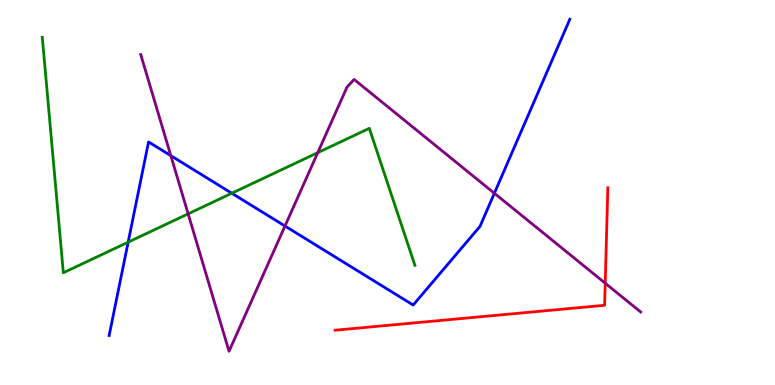[{'lines': ['blue', 'red'], 'intersections': []}, {'lines': ['green', 'red'], 'intersections': []}, {'lines': ['purple', 'red'], 'intersections': [{'x': 7.81, 'y': 2.64}]}, {'lines': ['blue', 'green'], 'intersections': [{'x': 1.65, 'y': 3.71}, {'x': 2.99, 'y': 4.98}]}, {'lines': ['blue', 'purple'], 'intersections': [{'x': 2.2, 'y': 5.96}, {'x': 3.68, 'y': 4.13}, {'x': 6.38, 'y': 4.98}]}, {'lines': ['green', 'purple'], 'intersections': [{'x': 2.43, 'y': 4.45}, {'x': 4.1, 'y': 6.03}]}]